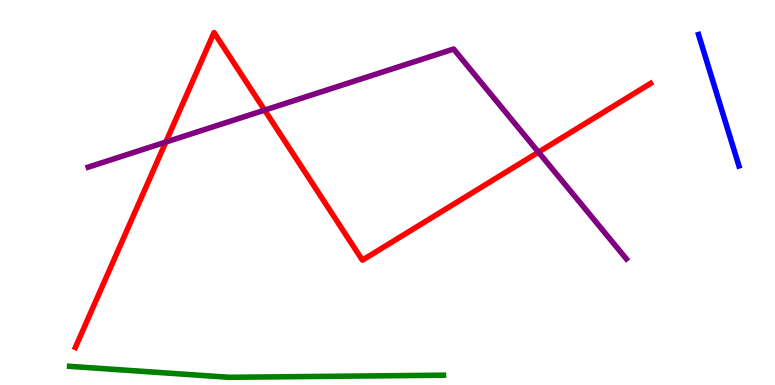[{'lines': ['blue', 'red'], 'intersections': []}, {'lines': ['green', 'red'], 'intersections': []}, {'lines': ['purple', 'red'], 'intersections': [{'x': 2.14, 'y': 6.31}, {'x': 3.41, 'y': 7.14}, {'x': 6.95, 'y': 6.05}]}, {'lines': ['blue', 'green'], 'intersections': []}, {'lines': ['blue', 'purple'], 'intersections': []}, {'lines': ['green', 'purple'], 'intersections': []}]